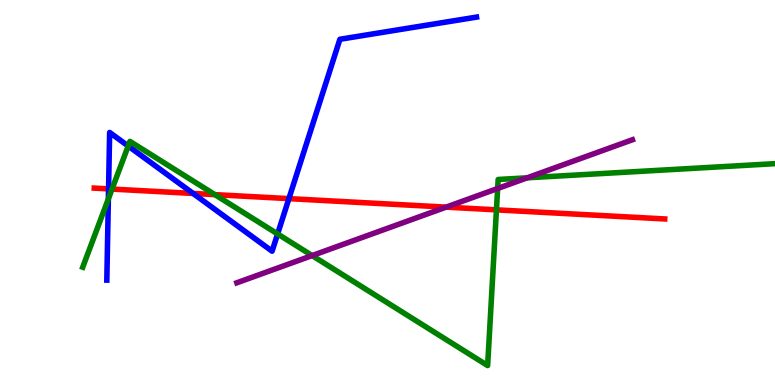[{'lines': ['blue', 'red'], 'intersections': [{'x': 1.4, 'y': 5.09}, {'x': 2.49, 'y': 4.98}, {'x': 3.73, 'y': 4.84}]}, {'lines': ['green', 'red'], 'intersections': [{'x': 1.45, 'y': 5.09}, {'x': 2.77, 'y': 4.94}, {'x': 6.41, 'y': 4.55}]}, {'lines': ['purple', 'red'], 'intersections': [{'x': 5.76, 'y': 4.62}]}, {'lines': ['blue', 'green'], 'intersections': [{'x': 1.4, 'y': 4.83}, {'x': 1.65, 'y': 6.21}, {'x': 3.58, 'y': 3.92}]}, {'lines': ['blue', 'purple'], 'intersections': []}, {'lines': ['green', 'purple'], 'intersections': [{'x': 4.03, 'y': 3.36}, {'x': 6.42, 'y': 5.1}, {'x': 6.8, 'y': 5.38}]}]